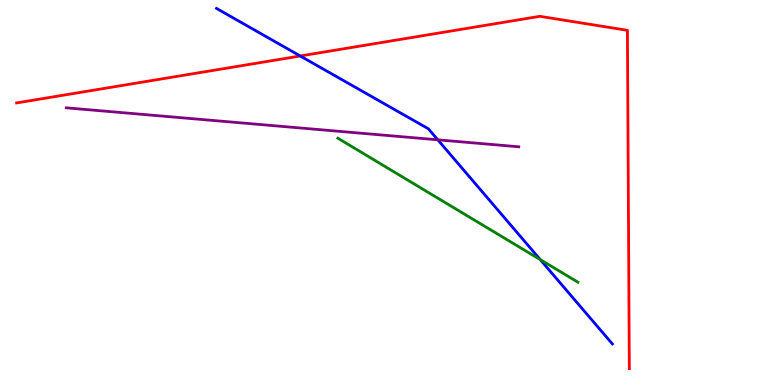[{'lines': ['blue', 'red'], 'intersections': [{'x': 3.87, 'y': 8.55}]}, {'lines': ['green', 'red'], 'intersections': []}, {'lines': ['purple', 'red'], 'intersections': []}, {'lines': ['blue', 'green'], 'intersections': [{'x': 6.97, 'y': 3.26}]}, {'lines': ['blue', 'purple'], 'intersections': [{'x': 5.65, 'y': 6.37}]}, {'lines': ['green', 'purple'], 'intersections': []}]